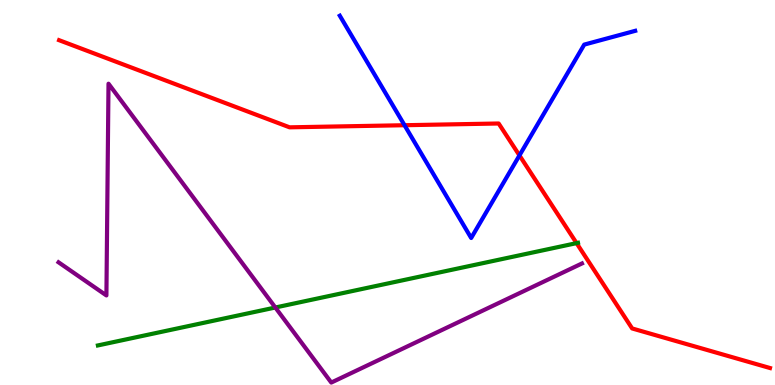[{'lines': ['blue', 'red'], 'intersections': [{'x': 5.22, 'y': 6.75}, {'x': 6.7, 'y': 5.96}]}, {'lines': ['green', 'red'], 'intersections': [{'x': 7.44, 'y': 3.69}]}, {'lines': ['purple', 'red'], 'intersections': []}, {'lines': ['blue', 'green'], 'intersections': []}, {'lines': ['blue', 'purple'], 'intersections': []}, {'lines': ['green', 'purple'], 'intersections': [{'x': 3.55, 'y': 2.01}]}]